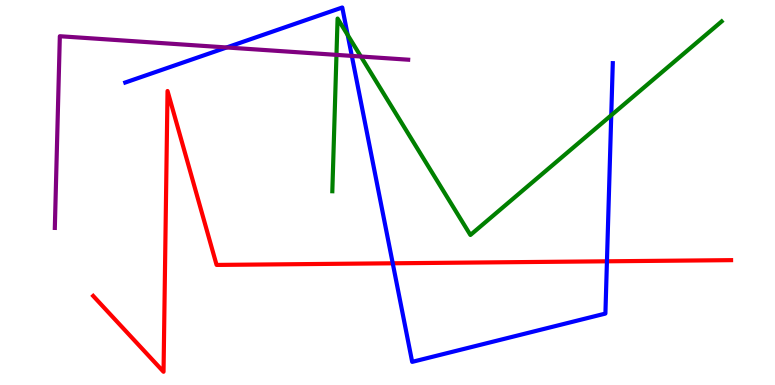[{'lines': ['blue', 'red'], 'intersections': [{'x': 5.07, 'y': 3.16}, {'x': 7.83, 'y': 3.21}]}, {'lines': ['green', 'red'], 'intersections': []}, {'lines': ['purple', 'red'], 'intersections': []}, {'lines': ['blue', 'green'], 'intersections': [{'x': 4.49, 'y': 9.09}, {'x': 7.89, 'y': 7.01}]}, {'lines': ['blue', 'purple'], 'intersections': [{'x': 2.92, 'y': 8.77}, {'x': 4.54, 'y': 8.55}]}, {'lines': ['green', 'purple'], 'intersections': [{'x': 4.34, 'y': 8.57}, {'x': 4.66, 'y': 8.53}]}]